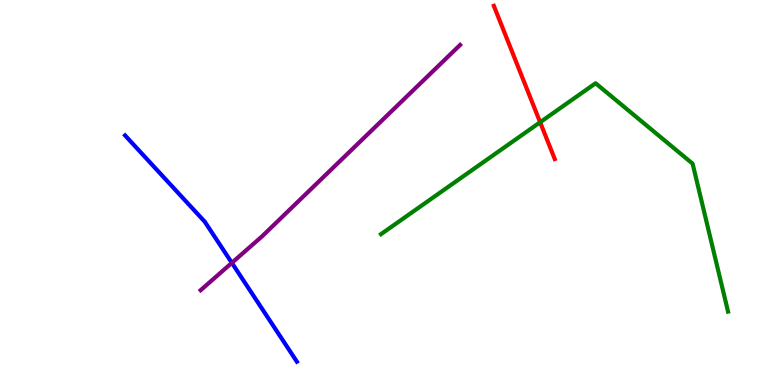[{'lines': ['blue', 'red'], 'intersections': []}, {'lines': ['green', 'red'], 'intersections': [{'x': 6.97, 'y': 6.82}]}, {'lines': ['purple', 'red'], 'intersections': []}, {'lines': ['blue', 'green'], 'intersections': []}, {'lines': ['blue', 'purple'], 'intersections': [{'x': 2.99, 'y': 3.17}]}, {'lines': ['green', 'purple'], 'intersections': []}]